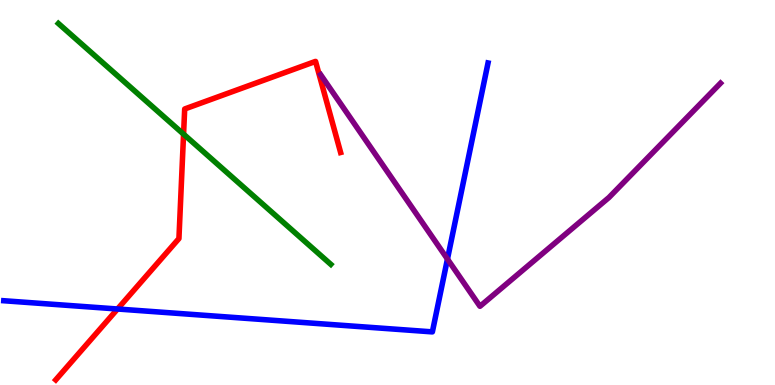[{'lines': ['blue', 'red'], 'intersections': [{'x': 1.52, 'y': 1.97}]}, {'lines': ['green', 'red'], 'intersections': [{'x': 2.37, 'y': 6.52}]}, {'lines': ['purple', 'red'], 'intersections': []}, {'lines': ['blue', 'green'], 'intersections': []}, {'lines': ['blue', 'purple'], 'intersections': [{'x': 5.77, 'y': 3.27}]}, {'lines': ['green', 'purple'], 'intersections': []}]